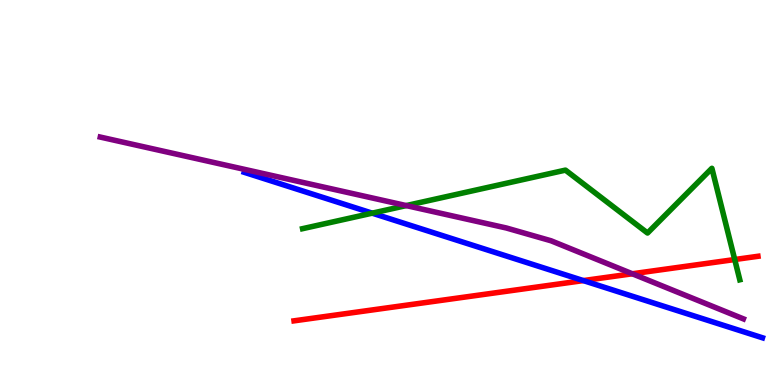[{'lines': ['blue', 'red'], 'intersections': [{'x': 7.53, 'y': 2.71}]}, {'lines': ['green', 'red'], 'intersections': [{'x': 9.48, 'y': 3.26}]}, {'lines': ['purple', 'red'], 'intersections': [{'x': 8.16, 'y': 2.89}]}, {'lines': ['blue', 'green'], 'intersections': [{'x': 4.8, 'y': 4.46}]}, {'lines': ['blue', 'purple'], 'intersections': []}, {'lines': ['green', 'purple'], 'intersections': [{'x': 5.24, 'y': 4.66}]}]